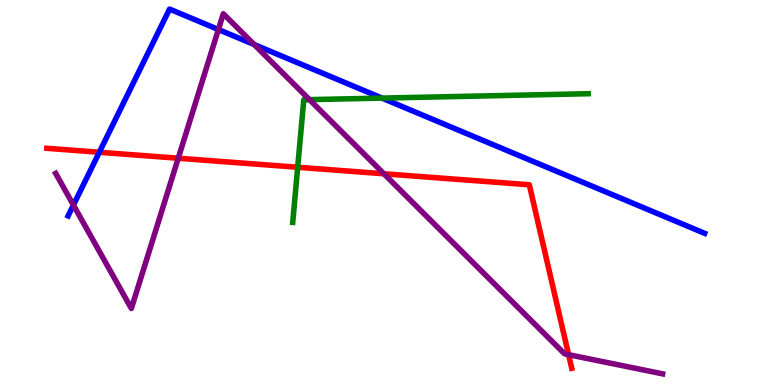[{'lines': ['blue', 'red'], 'intersections': [{'x': 1.28, 'y': 6.05}]}, {'lines': ['green', 'red'], 'intersections': [{'x': 3.84, 'y': 5.66}]}, {'lines': ['purple', 'red'], 'intersections': [{'x': 2.3, 'y': 5.89}, {'x': 4.95, 'y': 5.49}, {'x': 7.34, 'y': 0.787}]}, {'lines': ['blue', 'green'], 'intersections': [{'x': 4.93, 'y': 7.45}]}, {'lines': ['blue', 'purple'], 'intersections': [{'x': 0.947, 'y': 4.67}, {'x': 2.82, 'y': 9.23}, {'x': 3.28, 'y': 8.84}]}, {'lines': ['green', 'purple'], 'intersections': [{'x': 3.99, 'y': 7.41}]}]